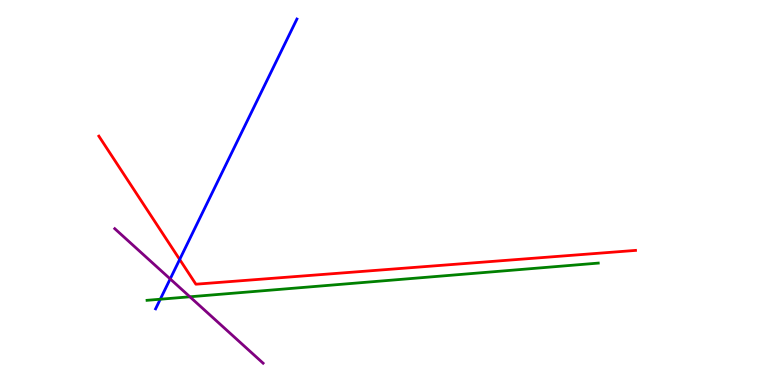[{'lines': ['blue', 'red'], 'intersections': [{'x': 2.32, 'y': 3.26}]}, {'lines': ['green', 'red'], 'intersections': []}, {'lines': ['purple', 'red'], 'intersections': []}, {'lines': ['blue', 'green'], 'intersections': [{'x': 2.07, 'y': 2.23}]}, {'lines': ['blue', 'purple'], 'intersections': [{'x': 2.2, 'y': 2.76}]}, {'lines': ['green', 'purple'], 'intersections': [{'x': 2.45, 'y': 2.29}]}]